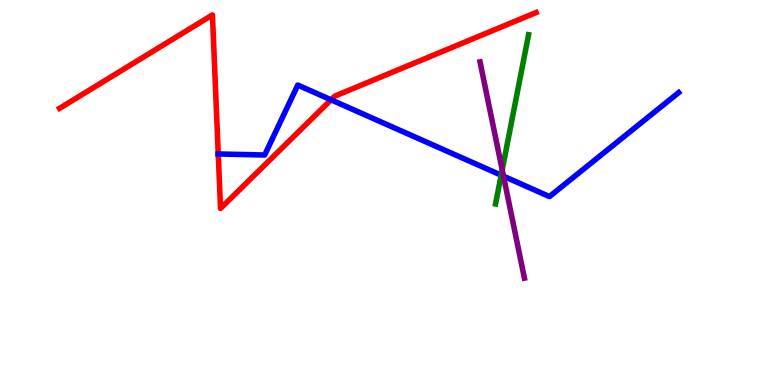[{'lines': ['blue', 'red'], 'intersections': [{'x': 2.82, 'y': 6.0}, {'x': 4.27, 'y': 7.41}]}, {'lines': ['green', 'red'], 'intersections': []}, {'lines': ['purple', 'red'], 'intersections': []}, {'lines': ['blue', 'green'], 'intersections': [{'x': 6.47, 'y': 5.45}]}, {'lines': ['blue', 'purple'], 'intersections': [{'x': 6.5, 'y': 5.42}]}, {'lines': ['green', 'purple'], 'intersections': [{'x': 6.48, 'y': 5.59}]}]